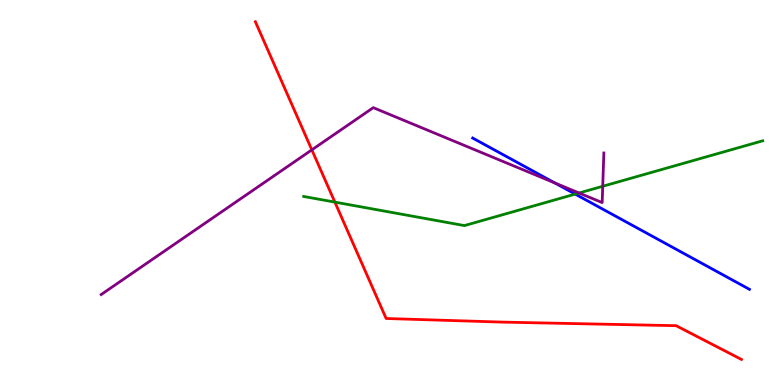[{'lines': ['blue', 'red'], 'intersections': []}, {'lines': ['green', 'red'], 'intersections': [{'x': 4.32, 'y': 4.75}]}, {'lines': ['purple', 'red'], 'intersections': [{'x': 4.02, 'y': 6.11}]}, {'lines': ['blue', 'green'], 'intersections': [{'x': 7.42, 'y': 4.96}]}, {'lines': ['blue', 'purple'], 'intersections': [{'x': 7.16, 'y': 5.25}]}, {'lines': ['green', 'purple'], 'intersections': [{'x': 7.47, 'y': 4.99}, {'x': 7.78, 'y': 5.16}]}]